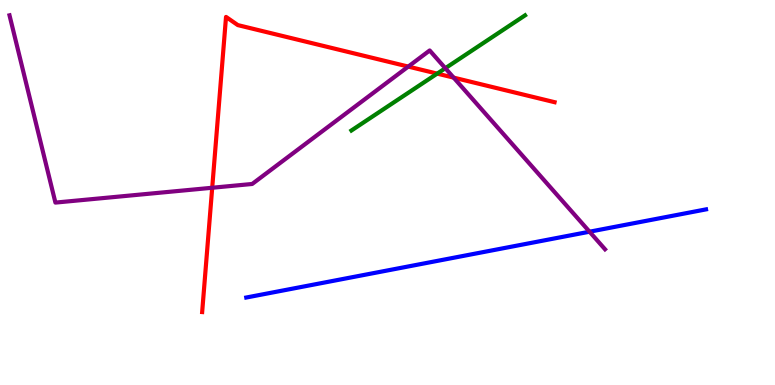[{'lines': ['blue', 'red'], 'intersections': []}, {'lines': ['green', 'red'], 'intersections': [{'x': 5.64, 'y': 8.09}]}, {'lines': ['purple', 'red'], 'intersections': [{'x': 2.74, 'y': 5.12}, {'x': 5.27, 'y': 8.27}, {'x': 5.85, 'y': 7.98}]}, {'lines': ['blue', 'green'], 'intersections': []}, {'lines': ['blue', 'purple'], 'intersections': [{'x': 7.61, 'y': 3.98}]}, {'lines': ['green', 'purple'], 'intersections': [{'x': 5.75, 'y': 8.23}]}]